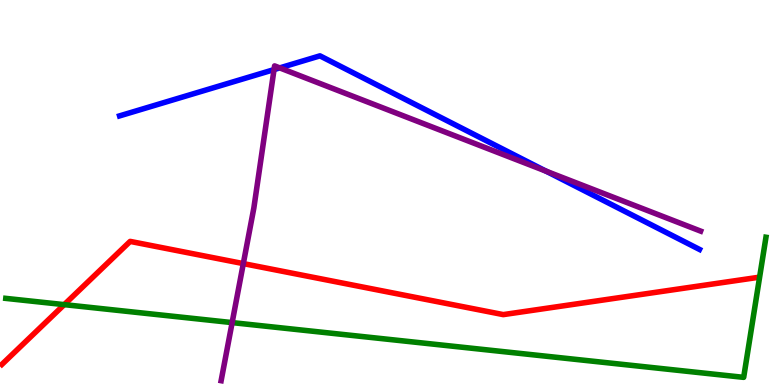[{'lines': ['blue', 'red'], 'intersections': []}, {'lines': ['green', 'red'], 'intersections': [{'x': 0.829, 'y': 2.09}]}, {'lines': ['purple', 'red'], 'intersections': [{'x': 3.14, 'y': 3.15}]}, {'lines': ['blue', 'green'], 'intersections': []}, {'lines': ['blue', 'purple'], 'intersections': [{'x': 3.54, 'y': 8.19}, {'x': 3.61, 'y': 8.24}, {'x': 7.05, 'y': 5.55}]}, {'lines': ['green', 'purple'], 'intersections': [{'x': 3.0, 'y': 1.62}]}]